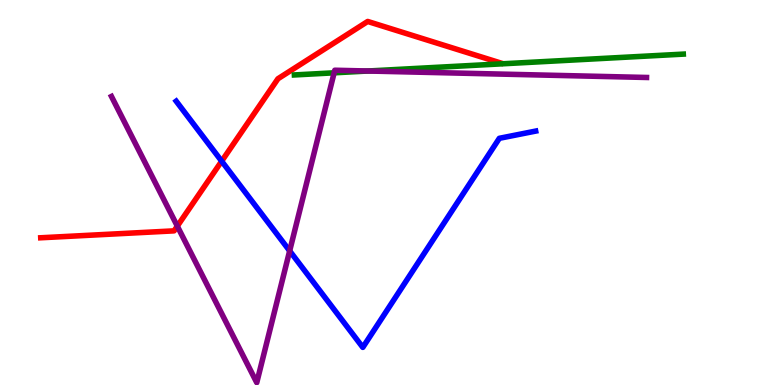[{'lines': ['blue', 'red'], 'intersections': [{'x': 2.86, 'y': 5.81}]}, {'lines': ['green', 'red'], 'intersections': []}, {'lines': ['purple', 'red'], 'intersections': [{'x': 2.29, 'y': 4.13}]}, {'lines': ['blue', 'green'], 'intersections': []}, {'lines': ['blue', 'purple'], 'intersections': [{'x': 3.74, 'y': 3.48}]}, {'lines': ['green', 'purple'], 'intersections': [{'x': 4.31, 'y': 8.11}, {'x': 4.75, 'y': 8.16}]}]